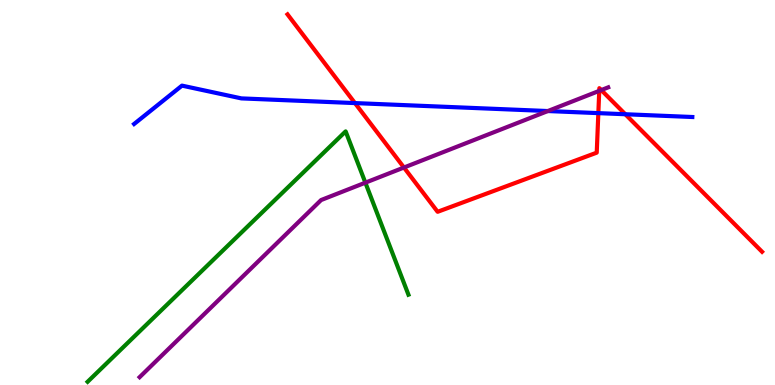[{'lines': ['blue', 'red'], 'intersections': [{'x': 4.58, 'y': 7.32}, {'x': 7.72, 'y': 7.06}, {'x': 8.07, 'y': 7.03}]}, {'lines': ['green', 'red'], 'intersections': []}, {'lines': ['purple', 'red'], 'intersections': [{'x': 5.21, 'y': 5.65}, {'x': 7.73, 'y': 7.64}, {'x': 7.76, 'y': 7.66}]}, {'lines': ['blue', 'green'], 'intersections': []}, {'lines': ['blue', 'purple'], 'intersections': [{'x': 7.07, 'y': 7.12}]}, {'lines': ['green', 'purple'], 'intersections': [{'x': 4.71, 'y': 5.26}]}]